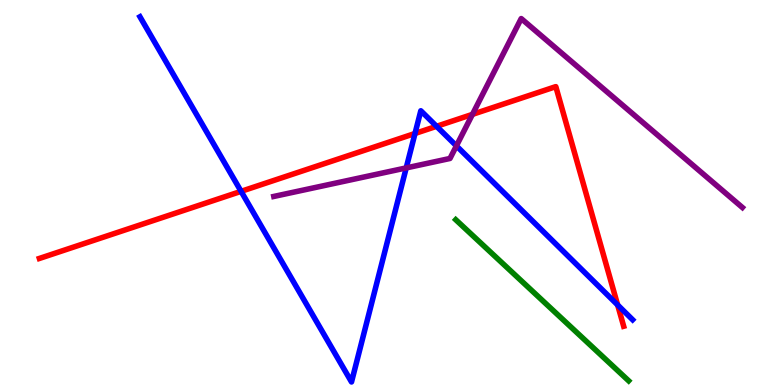[{'lines': ['blue', 'red'], 'intersections': [{'x': 3.11, 'y': 5.03}, {'x': 5.35, 'y': 6.53}, {'x': 5.63, 'y': 6.72}, {'x': 7.97, 'y': 2.08}]}, {'lines': ['green', 'red'], 'intersections': []}, {'lines': ['purple', 'red'], 'intersections': [{'x': 6.1, 'y': 7.03}]}, {'lines': ['blue', 'green'], 'intersections': []}, {'lines': ['blue', 'purple'], 'intersections': [{'x': 5.24, 'y': 5.64}, {'x': 5.89, 'y': 6.21}]}, {'lines': ['green', 'purple'], 'intersections': []}]